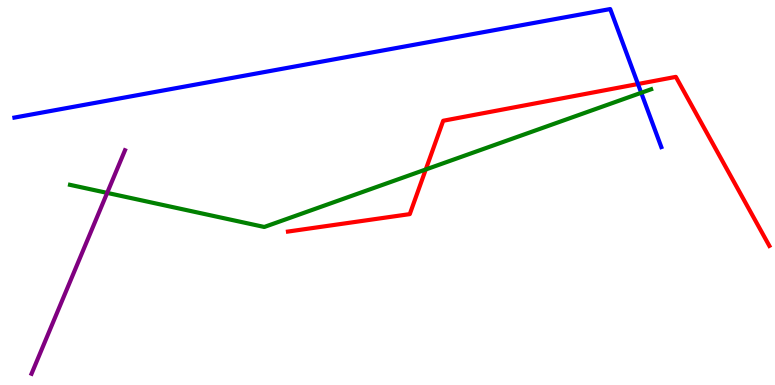[{'lines': ['blue', 'red'], 'intersections': [{'x': 8.23, 'y': 7.82}]}, {'lines': ['green', 'red'], 'intersections': [{'x': 5.49, 'y': 5.6}]}, {'lines': ['purple', 'red'], 'intersections': []}, {'lines': ['blue', 'green'], 'intersections': [{'x': 8.27, 'y': 7.59}]}, {'lines': ['blue', 'purple'], 'intersections': []}, {'lines': ['green', 'purple'], 'intersections': [{'x': 1.38, 'y': 4.99}]}]